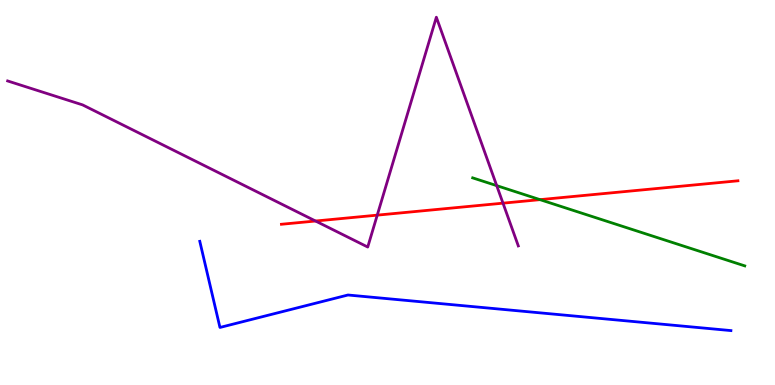[{'lines': ['blue', 'red'], 'intersections': []}, {'lines': ['green', 'red'], 'intersections': [{'x': 6.97, 'y': 4.81}]}, {'lines': ['purple', 'red'], 'intersections': [{'x': 4.07, 'y': 4.26}, {'x': 4.87, 'y': 4.41}, {'x': 6.49, 'y': 4.72}]}, {'lines': ['blue', 'green'], 'intersections': []}, {'lines': ['blue', 'purple'], 'intersections': []}, {'lines': ['green', 'purple'], 'intersections': [{'x': 6.41, 'y': 5.18}]}]